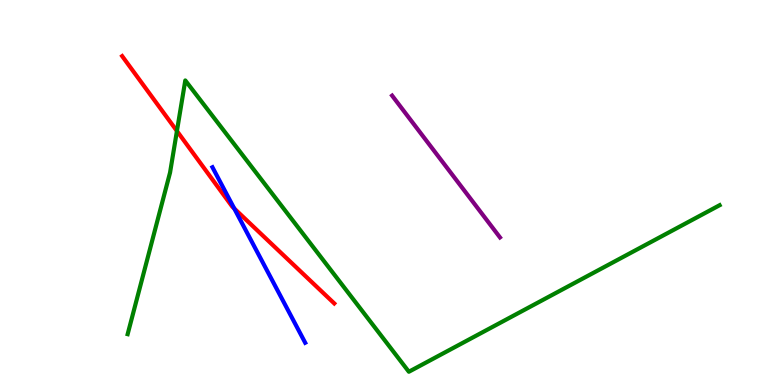[{'lines': ['blue', 'red'], 'intersections': [{'x': 3.02, 'y': 4.58}]}, {'lines': ['green', 'red'], 'intersections': [{'x': 2.28, 'y': 6.6}]}, {'lines': ['purple', 'red'], 'intersections': []}, {'lines': ['blue', 'green'], 'intersections': []}, {'lines': ['blue', 'purple'], 'intersections': []}, {'lines': ['green', 'purple'], 'intersections': []}]